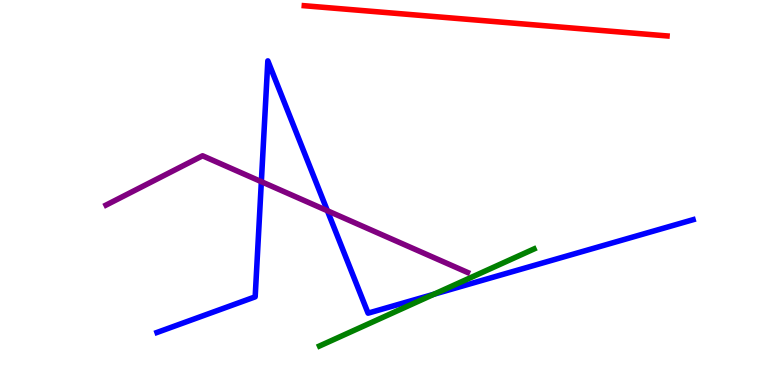[{'lines': ['blue', 'red'], 'intersections': []}, {'lines': ['green', 'red'], 'intersections': []}, {'lines': ['purple', 'red'], 'intersections': []}, {'lines': ['blue', 'green'], 'intersections': [{'x': 5.6, 'y': 2.36}]}, {'lines': ['blue', 'purple'], 'intersections': [{'x': 3.37, 'y': 5.28}, {'x': 4.22, 'y': 4.53}]}, {'lines': ['green', 'purple'], 'intersections': []}]